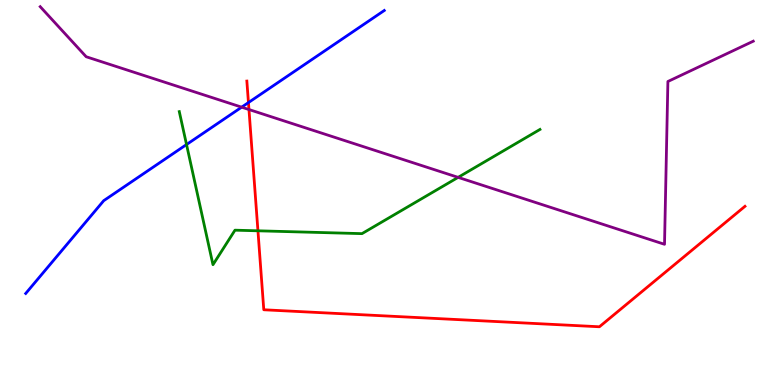[{'lines': ['blue', 'red'], 'intersections': [{'x': 3.21, 'y': 7.34}]}, {'lines': ['green', 'red'], 'intersections': [{'x': 3.33, 'y': 4.01}]}, {'lines': ['purple', 'red'], 'intersections': [{'x': 3.21, 'y': 7.15}]}, {'lines': ['blue', 'green'], 'intersections': [{'x': 2.41, 'y': 6.25}]}, {'lines': ['blue', 'purple'], 'intersections': [{'x': 3.12, 'y': 7.22}]}, {'lines': ['green', 'purple'], 'intersections': [{'x': 5.91, 'y': 5.39}]}]